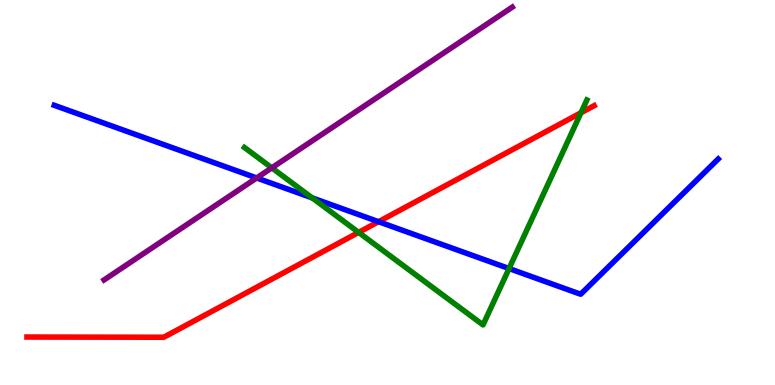[{'lines': ['blue', 'red'], 'intersections': [{'x': 4.88, 'y': 4.24}]}, {'lines': ['green', 'red'], 'intersections': [{'x': 4.63, 'y': 3.96}, {'x': 7.5, 'y': 7.07}]}, {'lines': ['purple', 'red'], 'intersections': []}, {'lines': ['blue', 'green'], 'intersections': [{'x': 4.03, 'y': 4.86}, {'x': 6.57, 'y': 3.02}]}, {'lines': ['blue', 'purple'], 'intersections': [{'x': 3.31, 'y': 5.38}]}, {'lines': ['green', 'purple'], 'intersections': [{'x': 3.51, 'y': 5.64}]}]